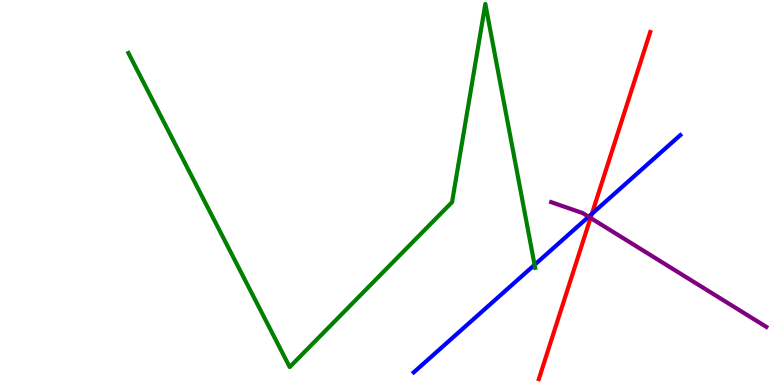[{'lines': ['blue', 'red'], 'intersections': [{'x': 7.64, 'y': 4.45}]}, {'lines': ['green', 'red'], 'intersections': []}, {'lines': ['purple', 'red'], 'intersections': [{'x': 7.62, 'y': 4.34}]}, {'lines': ['blue', 'green'], 'intersections': [{'x': 6.9, 'y': 3.12}]}, {'lines': ['blue', 'purple'], 'intersections': [{'x': 7.6, 'y': 4.37}]}, {'lines': ['green', 'purple'], 'intersections': []}]